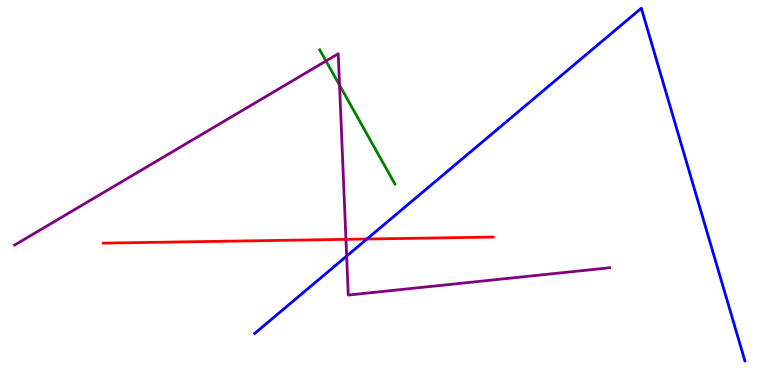[{'lines': ['blue', 'red'], 'intersections': [{'x': 4.73, 'y': 3.79}]}, {'lines': ['green', 'red'], 'intersections': []}, {'lines': ['purple', 'red'], 'intersections': [{'x': 4.46, 'y': 3.78}]}, {'lines': ['blue', 'green'], 'intersections': []}, {'lines': ['blue', 'purple'], 'intersections': [{'x': 4.47, 'y': 3.35}]}, {'lines': ['green', 'purple'], 'intersections': [{'x': 4.21, 'y': 8.42}, {'x': 4.38, 'y': 7.79}]}]